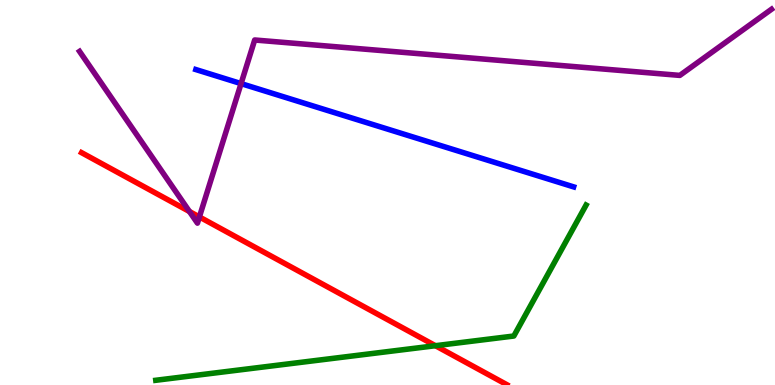[{'lines': ['blue', 'red'], 'intersections': []}, {'lines': ['green', 'red'], 'intersections': [{'x': 5.62, 'y': 1.02}]}, {'lines': ['purple', 'red'], 'intersections': [{'x': 2.44, 'y': 4.51}, {'x': 2.57, 'y': 4.37}]}, {'lines': ['blue', 'green'], 'intersections': []}, {'lines': ['blue', 'purple'], 'intersections': [{'x': 3.11, 'y': 7.83}]}, {'lines': ['green', 'purple'], 'intersections': []}]